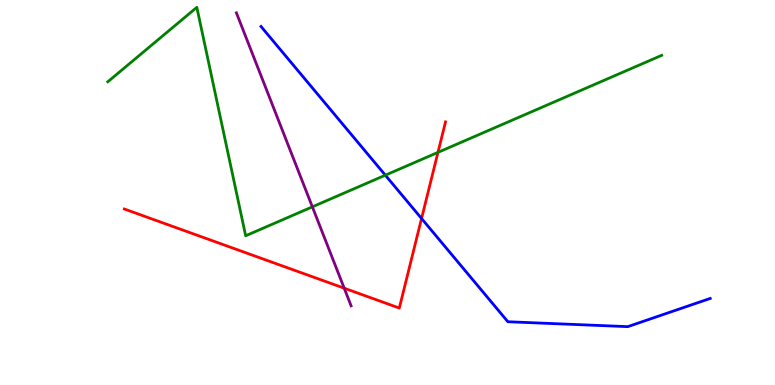[{'lines': ['blue', 'red'], 'intersections': [{'x': 5.44, 'y': 4.32}]}, {'lines': ['green', 'red'], 'intersections': [{'x': 5.65, 'y': 6.04}]}, {'lines': ['purple', 'red'], 'intersections': [{'x': 4.44, 'y': 2.51}]}, {'lines': ['blue', 'green'], 'intersections': [{'x': 4.97, 'y': 5.45}]}, {'lines': ['blue', 'purple'], 'intersections': []}, {'lines': ['green', 'purple'], 'intersections': [{'x': 4.03, 'y': 4.63}]}]